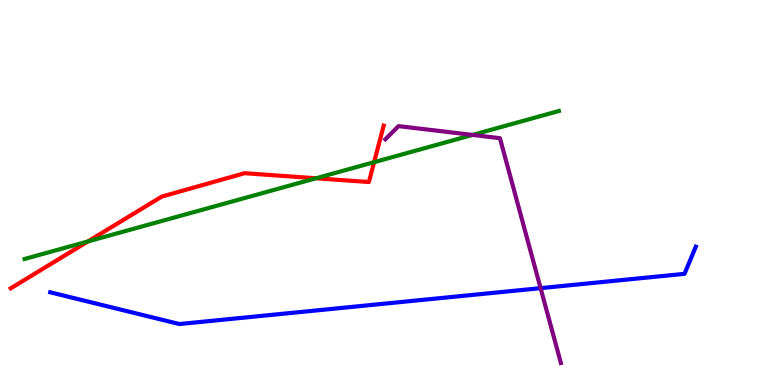[{'lines': ['blue', 'red'], 'intersections': []}, {'lines': ['green', 'red'], 'intersections': [{'x': 1.13, 'y': 3.73}, {'x': 4.08, 'y': 5.37}, {'x': 4.83, 'y': 5.79}]}, {'lines': ['purple', 'red'], 'intersections': []}, {'lines': ['blue', 'green'], 'intersections': []}, {'lines': ['blue', 'purple'], 'intersections': [{'x': 6.98, 'y': 2.52}]}, {'lines': ['green', 'purple'], 'intersections': [{'x': 6.1, 'y': 6.5}]}]